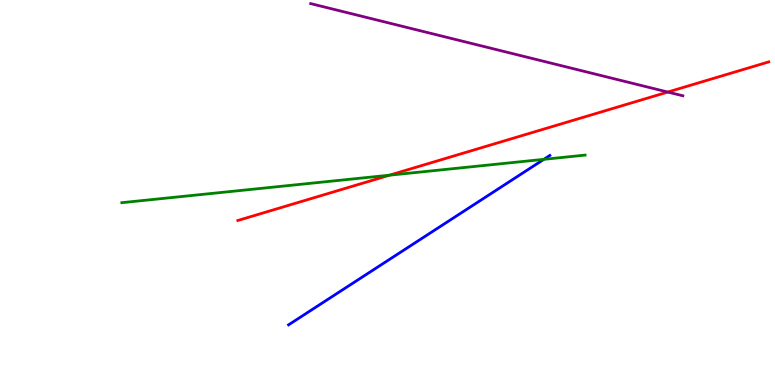[{'lines': ['blue', 'red'], 'intersections': []}, {'lines': ['green', 'red'], 'intersections': [{'x': 5.03, 'y': 5.45}]}, {'lines': ['purple', 'red'], 'intersections': [{'x': 8.62, 'y': 7.61}]}, {'lines': ['blue', 'green'], 'intersections': [{'x': 7.02, 'y': 5.86}]}, {'lines': ['blue', 'purple'], 'intersections': []}, {'lines': ['green', 'purple'], 'intersections': []}]